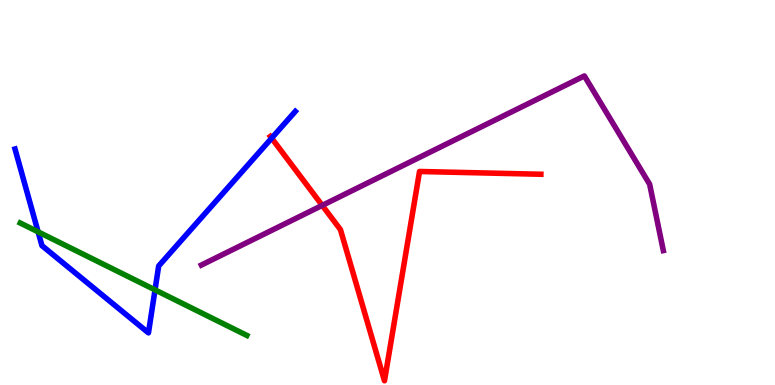[{'lines': ['blue', 'red'], 'intersections': [{'x': 3.51, 'y': 6.41}]}, {'lines': ['green', 'red'], 'intersections': []}, {'lines': ['purple', 'red'], 'intersections': [{'x': 4.16, 'y': 4.67}]}, {'lines': ['blue', 'green'], 'intersections': [{'x': 0.492, 'y': 3.98}, {'x': 2.0, 'y': 2.47}]}, {'lines': ['blue', 'purple'], 'intersections': []}, {'lines': ['green', 'purple'], 'intersections': []}]